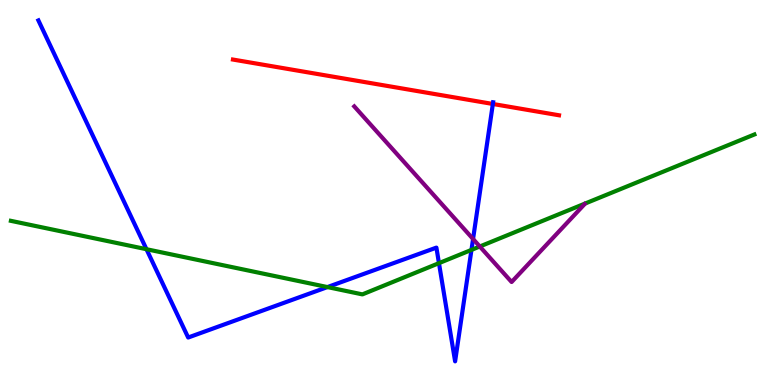[{'lines': ['blue', 'red'], 'intersections': [{'x': 6.36, 'y': 7.3}]}, {'lines': ['green', 'red'], 'intersections': []}, {'lines': ['purple', 'red'], 'intersections': []}, {'lines': ['blue', 'green'], 'intersections': [{'x': 1.89, 'y': 3.53}, {'x': 4.23, 'y': 2.54}, {'x': 5.66, 'y': 3.16}, {'x': 6.08, 'y': 3.51}]}, {'lines': ['blue', 'purple'], 'intersections': [{'x': 6.1, 'y': 3.79}]}, {'lines': ['green', 'purple'], 'intersections': [{'x': 6.19, 'y': 3.6}]}]